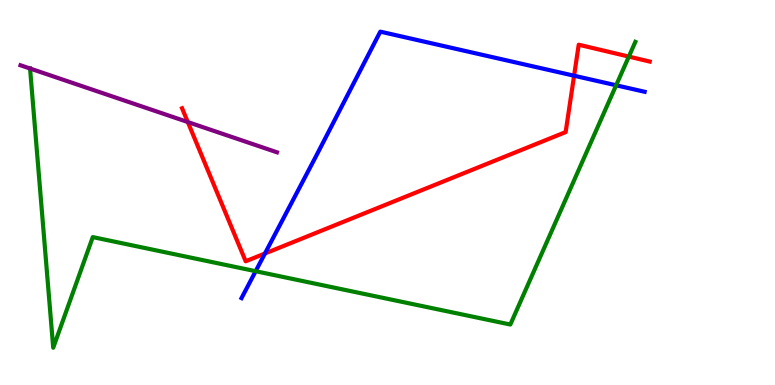[{'lines': ['blue', 'red'], 'intersections': [{'x': 3.42, 'y': 3.42}, {'x': 7.41, 'y': 8.03}]}, {'lines': ['green', 'red'], 'intersections': [{'x': 8.11, 'y': 8.53}]}, {'lines': ['purple', 'red'], 'intersections': [{'x': 2.42, 'y': 6.83}]}, {'lines': ['blue', 'green'], 'intersections': [{'x': 3.3, 'y': 2.96}, {'x': 7.95, 'y': 7.78}]}, {'lines': ['blue', 'purple'], 'intersections': []}, {'lines': ['green', 'purple'], 'intersections': [{'x': 0.388, 'y': 8.22}]}]